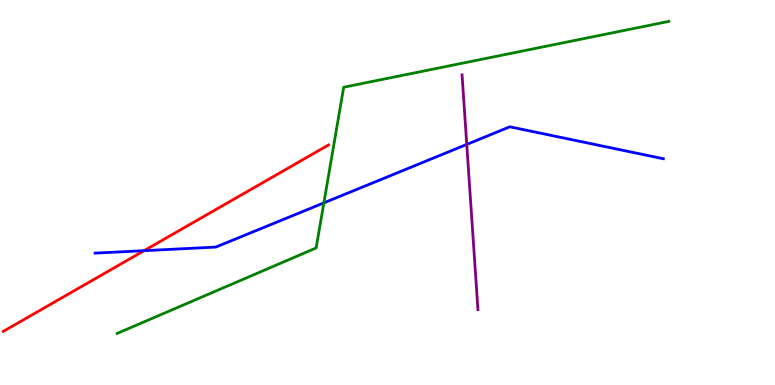[{'lines': ['blue', 'red'], 'intersections': [{'x': 1.86, 'y': 3.49}]}, {'lines': ['green', 'red'], 'intersections': []}, {'lines': ['purple', 'red'], 'intersections': []}, {'lines': ['blue', 'green'], 'intersections': [{'x': 4.18, 'y': 4.73}]}, {'lines': ['blue', 'purple'], 'intersections': [{'x': 6.02, 'y': 6.25}]}, {'lines': ['green', 'purple'], 'intersections': []}]